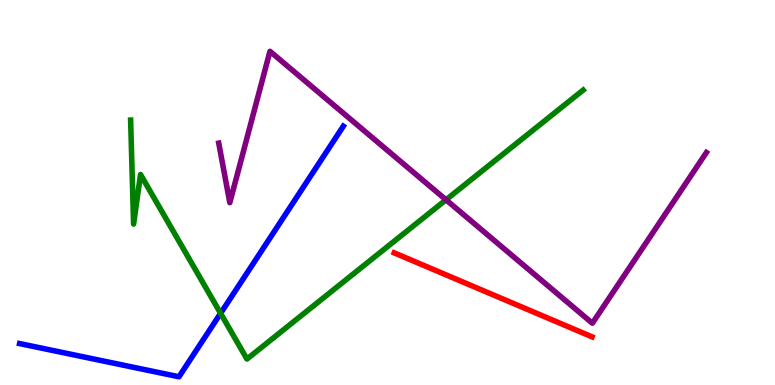[{'lines': ['blue', 'red'], 'intersections': []}, {'lines': ['green', 'red'], 'intersections': []}, {'lines': ['purple', 'red'], 'intersections': []}, {'lines': ['blue', 'green'], 'intersections': [{'x': 2.85, 'y': 1.86}]}, {'lines': ['blue', 'purple'], 'intersections': []}, {'lines': ['green', 'purple'], 'intersections': [{'x': 5.76, 'y': 4.81}]}]